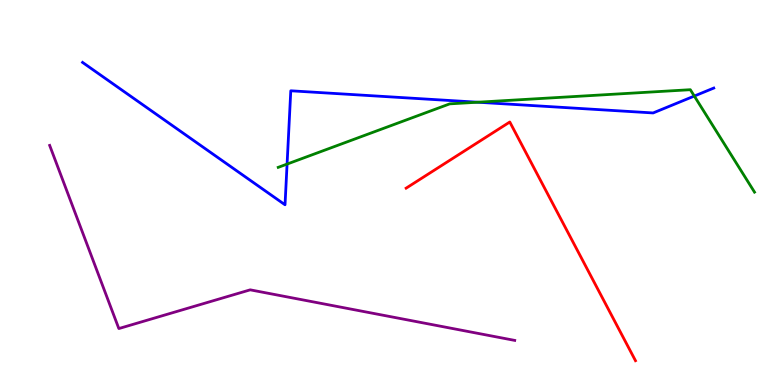[{'lines': ['blue', 'red'], 'intersections': []}, {'lines': ['green', 'red'], 'intersections': []}, {'lines': ['purple', 'red'], 'intersections': []}, {'lines': ['blue', 'green'], 'intersections': [{'x': 3.7, 'y': 5.74}, {'x': 6.16, 'y': 7.35}, {'x': 8.96, 'y': 7.51}]}, {'lines': ['blue', 'purple'], 'intersections': []}, {'lines': ['green', 'purple'], 'intersections': []}]